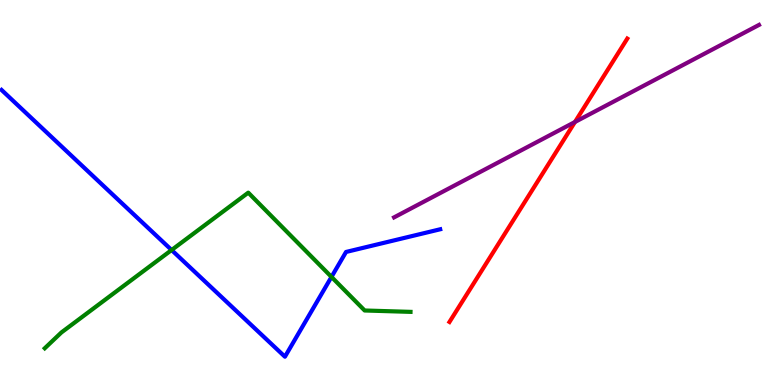[{'lines': ['blue', 'red'], 'intersections': []}, {'lines': ['green', 'red'], 'intersections': []}, {'lines': ['purple', 'red'], 'intersections': [{'x': 7.42, 'y': 6.83}]}, {'lines': ['blue', 'green'], 'intersections': [{'x': 2.21, 'y': 3.51}, {'x': 4.28, 'y': 2.81}]}, {'lines': ['blue', 'purple'], 'intersections': []}, {'lines': ['green', 'purple'], 'intersections': []}]